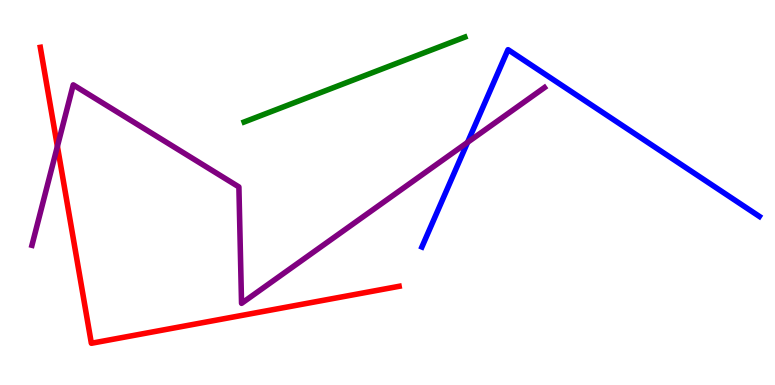[{'lines': ['blue', 'red'], 'intersections': []}, {'lines': ['green', 'red'], 'intersections': []}, {'lines': ['purple', 'red'], 'intersections': [{'x': 0.741, 'y': 6.2}]}, {'lines': ['blue', 'green'], 'intersections': []}, {'lines': ['blue', 'purple'], 'intersections': [{'x': 6.03, 'y': 6.3}]}, {'lines': ['green', 'purple'], 'intersections': []}]